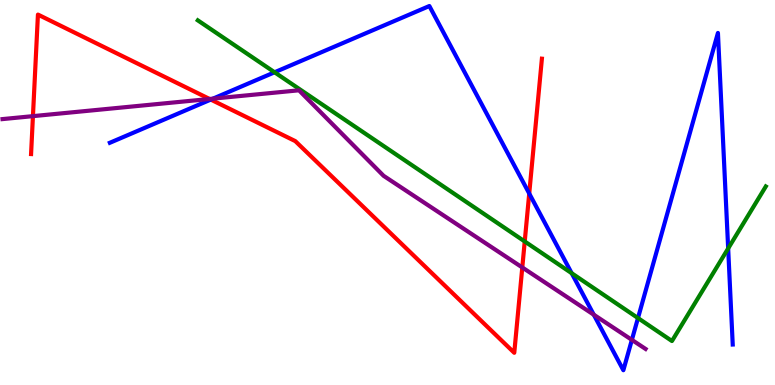[{'lines': ['blue', 'red'], 'intersections': [{'x': 2.72, 'y': 7.41}, {'x': 6.83, 'y': 4.97}]}, {'lines': ['green', 'red'], 'intersections': [{'x': 6.77, 'y': 3.73}]}, {'lines': ['purple', 'red'], 'intersections': [{'x': 0.425, 'y': 6.98}, {'x': 2.7, 'y': 7.43}, {'x': 6.74, 'y': 3.05}]}, {'lines': ['blue', 'green'], 'intersections': [{'x': 3.54, 'y': 8.12}, {'x': 7.38, 'y': 2.9}, {'x': 8.23, 'y': 1.74}, {'x': 9.4, 'y': 3.55}]}, {'lines': ['blue', 'purple'], 'intersections': [{'x': 2.75, 'y': 7.44}, {'x': 7.66, 'y': 1.83}, {'x': 8.15, 'y': 1.17}]}, {'lines': ['green', 'purple'], 'intersections': []}]